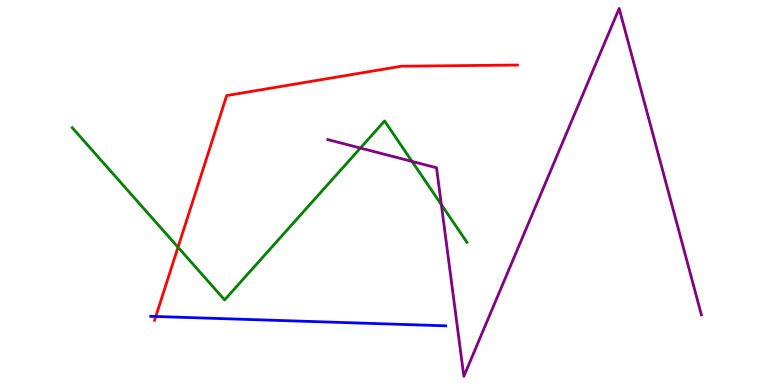[{'lines': ['blue', 'red'], 'intersections': [{'x': 2.01, 'y': 1.78}]}, {'lines': ['green', 'red'], 'intersections': [{'x': 2.3, 'y': 3.58}]}, {'lines': ['purple', 'red'], 'intersections': []}, {'lines': ['blue', 'green'], 'intersections': []}, {'lines': ['blue', 'purple'], 'intersections': []}, {'lines': ['green', 'purple'], 'intersections': [{'x': 4.65, 'y': 6.15}, {'x': 5.32, 'y': 5.81}, {'x': 5.69, 'y': 4.69}]}]